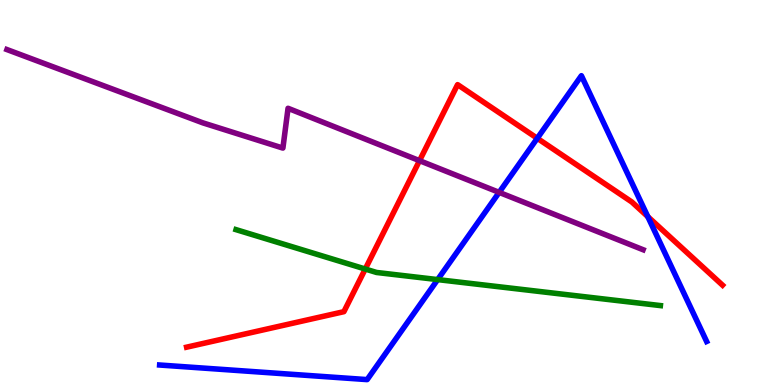[{'lines': ['blue', 'red'], 'intersections': [{'x': 6.93, 'y': 6.41}, {'x': 8.36, 'y': 4.37}]}, {'lines': ['green', 'red'], 'intersections': [{'x': 4.71, 'y': 3.01}]}, {'lines': ['purple', 'red'], 'intersections': [{'x': 5.41, 'y': 5.83}]}, {'lines': ['blue', 'green'], 'intersections': [{'x': 5.65, 'y': 2.74}]}, {'lines': ['blue', 'purple'], 'intersections': [{'x': 6.44, 'y': 5.0}]}, {'lines': ['green', 'purple'], 'intersections': []}]